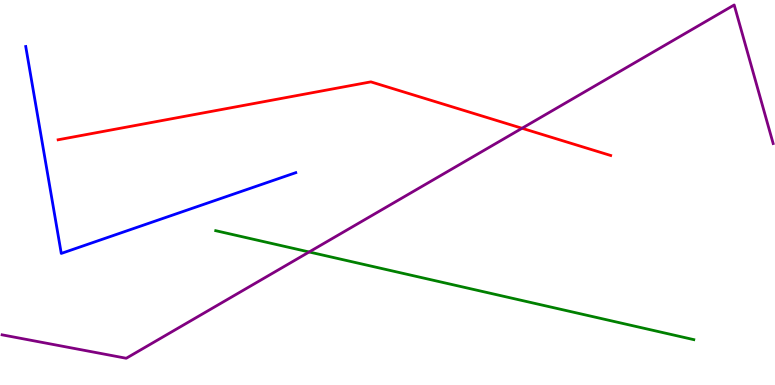[{'lines': ['blue', 'red'], 'intersections': []}, {'lines': ['green', 'red'], 'intersections': []}, {'lines': ['purple', 'red'], 'intersections': [{'x': 6.74, 'y': 6.67}]}, {'lines': ['blue', 'green'], 'intersections': []}, {'lines': ['blue', 'purple'], 'intersections': []}, {'lines': ['green', 'purple'], 'intersections': [{'x': 3.99, 'y': 3.46}]}]